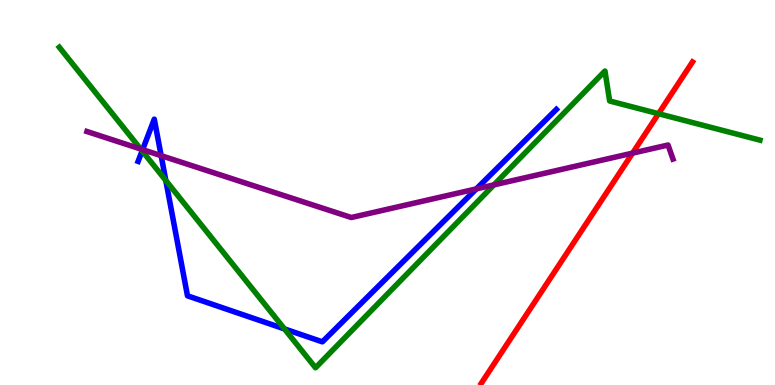[{'lines': ['blue', 'red'], 'intersections': []}, {'lines': ['green', 'red'], 'intersections': [{'x': 8.5, 'y': 7.05}]}, {'lines': ['purple', 'red'], 'intersections': [{'x': 8.16, 'y': 6.02}]}, {'lines': ['blue', 'green'], 'intersections': [{'x': 1.83, 'y': 6.08}, {'x': 2.14, 'y': 5.31}, {'x': 3.67, 'y': 1.46}]}, {'lines': ['blue', 'purple'], 'intersections': [{'x': 1.84, 'y': 6.11}, {'x': 2.08, 'y': 5.96}, {'x': 6.15, 'y': 5.09}]}, {'lines': ['green', 'purple'], 'intersections': [{'x': 1.81, 'y': 6.13}, {'x': 6.37, 'y': 5.2}]}]